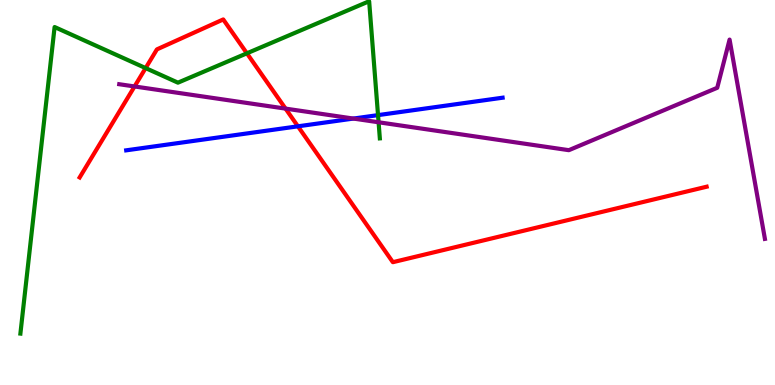[{'lines': ['blue', 'red'], 'intersections': [{'x': 3.84, 'y': 6.72}]}, {'lines': ['green', 'red'], 'intersections': [{'x': 1.88, 'y': 8.23}, {'x': 3.19, 'y': 8.62}]}, {'lines': ['purple', 'red'], 'intersections': [{'x': 1.74, 'y': 7.75}, {'x': 3.68, 'y': 7.18}]}, {'lines': ['blue', 'green'], 'intersections': [{'x': 4.88, 'y': 7.01}]}, {'lines': ['blue', 'purple'], 'intersections': [{'x': 4.56, 'y': 6.92}]}, {'lines': ['green', 'purple'], 'intersections': [{'x': 4.88, 'y': 6.82}]}]